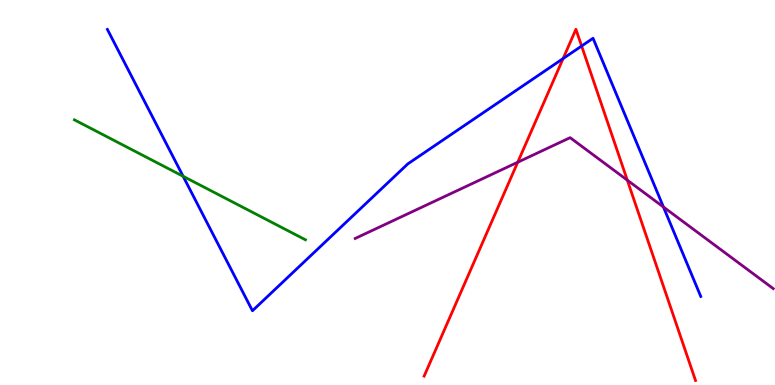[{'lines': ['blue', 'red'], 'intersections': [{'x': 7.27, 'y': 8.48}, {'x': 7.5, 'y': 8.8}]}, {'lines': ['green', 'red'], 'intersections': []}, {'lines': ['purple', 'red'], 'intersections': [{'x': 6.68, 'y': 5.79}, {'x': 8.09, 'y': 5.32}]}, {'lines': ['blue', 'green'], 'intersections': [{'x': 2.36, 'y': 5.42}]}, {'lines': ['blue', 'purple'], 'intersections': [{'x': 8.56, 'y': 4.62}]}, {'lines': ['green', 'purple'], 'intersections': []}]